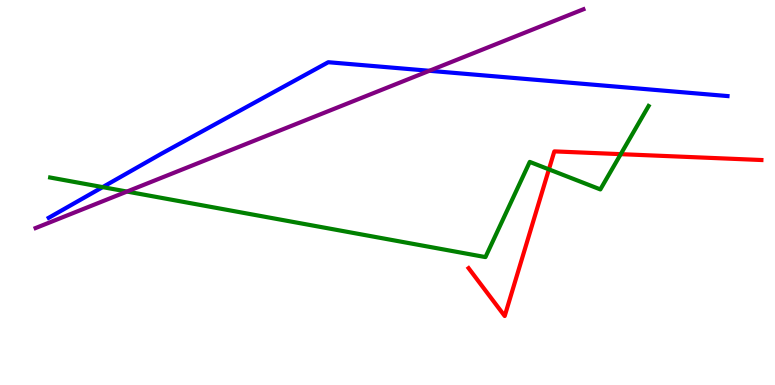[{'lines': ['blue', 'red'], 'intersections': []}, {'lines': ['green', 'red'], 'intersections': [{'x': 7.08, 'y': 5.6}, {'x': 8.01, 'y': 6.0}]}, {'lines': ['purple', 'red'], 'intersections': []}, {'lines': ['blue', 'green'], 'intersections': [{'x': 1.32, 'y': 5.14}]}, {'lines': ['blue', 'purple'], 'intersections': [{'x': 5.54, 'y': 8.16}]}, {'lines': ['green', 'purple'], 'intersections': [{'x': 1.64, 'y': 5.02}]}]